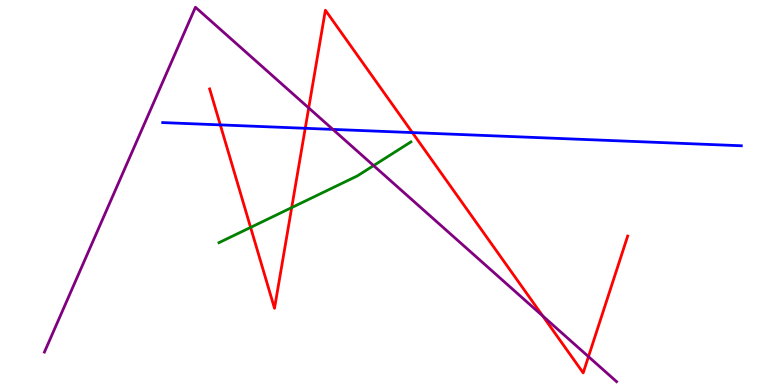[{'lines': ['blue', 'red'], 'intersections': [{'x': 2.84, 'y': 6.76}, {'x': 3.94, 'y': 6.67}, {'x': 5.32, 'y': 6.56}]}, {'lines': ['green', 'red'], 'intersections': [{'x': 3.23, 'y': 4.09}, {'x': 3.76, 'y': 4.61}]}, {'lines': ['purple', 'red'], 'intersections': [{'x': 3.98, 'y': 7.2}, {'x': 7.0, 'y': 1.79}, {'x': 7.59, 'y': 0.737}]}, {'lines': ['blue', 'green'], 'intersections': []}, {'lines': ['blue', 'purple'], 'intersections': [{'x': 4.29, 'y': 6.64}]}, {'lines': ['green', 'purple'], 'intersections': [{'x': 4.82, 'y': 5.7}]}]